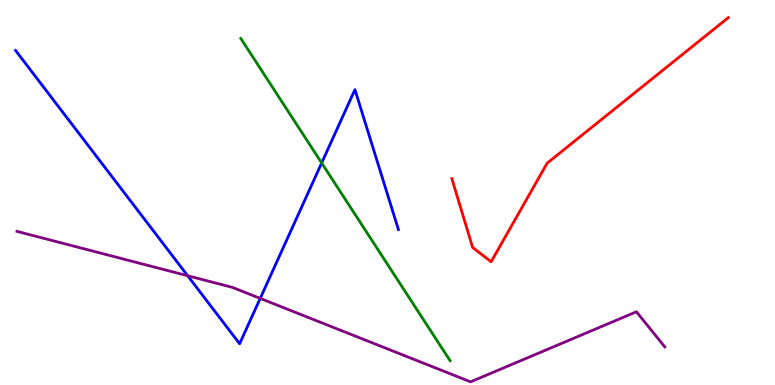[{'lines': ['blue', 'red'], 'intersections': []}, {'lines': ['green', 'red'], 'intersections': []}, {'lines': ['purple', 'red'], 'intersections': []}, {'lines': ['blue', 'green'], 'intersections': [{'x': 4.15, 'y': 5.77}]}, {'lines': ['blue', 'purple'], 'intersections': [{'x': 2.42, 'y': 2.84}, {'x': 3.36, 'y': 2.25}]}, {'lines': ['green', 'purple'], 'intersections': []}]